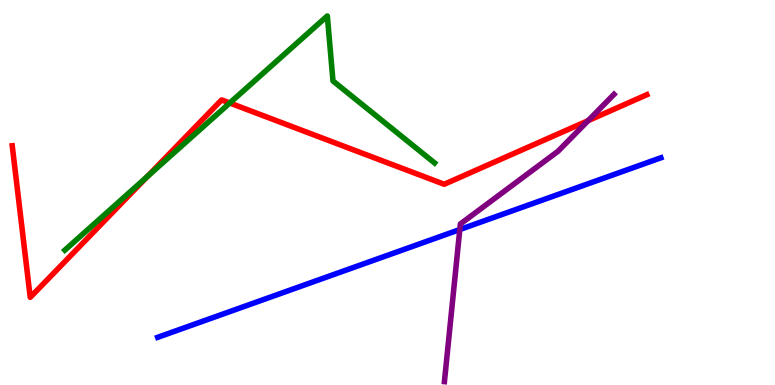[{'lines': ['blue', 'red'], 'intersections': []}, {'lines': ['green', 'red'], 'intersections': [{'x': 1.9, 'y': 5.41}, {'x': 2.96, 'y': 7.32}]}, {'lines': ['purple', 'red'], 'intersections': [{'x': 7.59, 'y': 6.87}]}, {'lines': ['blue', 'green'], 'intersections': []}, {'lines': ['blue', 'purple'], 'intersections': [{'x': 5.93, 'y': 4.04}]}, {'lines': ['green', 'purple'], 'intersections': []}]